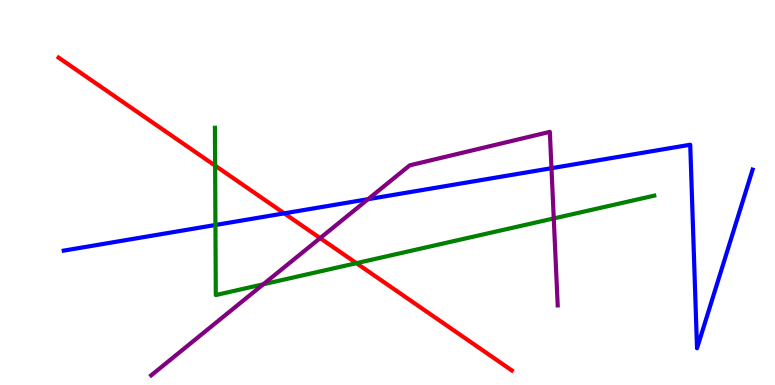[{'lines': ['blue', 'red'], 'intersections': [{'x': 3.67, 'y': 4.46}]}, {'lines': ['green', 'red'], 'intersections': [{'x': 2.78, 'y': 5.7}, {'x': 4.6, 'y': 3.16}]}, {'lines': ['purple', 'red'], 'intersections': [{'x': 4.13, 'y': 3.82}]}, {'lines': ['blue', 'green'], 'intersections': [{'x': 2.78, 'y': 4.16}]}, {'lines': ['blue', 'purple'], 'intersections': [{'x': 4.75, 'y': 4.83}, {'x': 7.12, 'y': 5.63}]}, {'lines': ['green', 'purple'], 'intersections': [{'x': 3.4, 'y': 2.62}, {'x': 7.15, 'y': 4.33}]}]